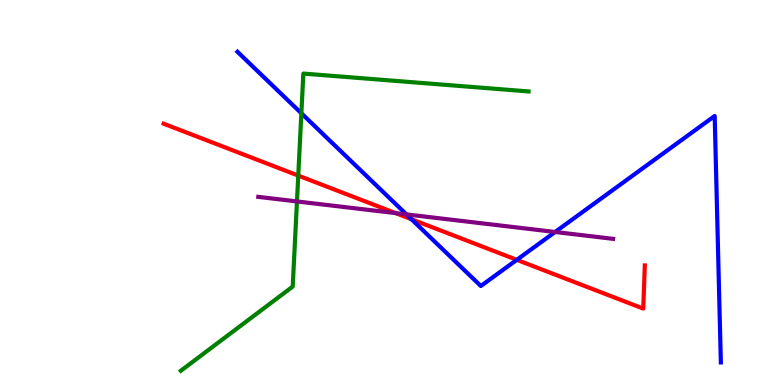[{'lines': ['blue', 'red'], 'intersections': [{'x': 5.31, 'y': 4.31}, {'x': 6.67, 'y': 3.25}]}, {'lines': ['green', 'red'], 'intersections': [{'x': 3.85, 'y': 5.44}]}, {'lines': ['purple', 'red'], 'intersections': [{'x': 5.1, 'y': 4.46}]}, {'lines': ['blue', 'green'], 'intersections': [{'x': 3.89, 'y': 7.06}]}, {'lines': ['blue', 'purple'], 'intersections': [{'x': 5.24, 'y': 4.43}, {'x': 7.16, 'y': 3.97}]}, {'lines': ['green', 'purple'], 'intersections': [{'x': 3.83, 'y': 4.77}]}]